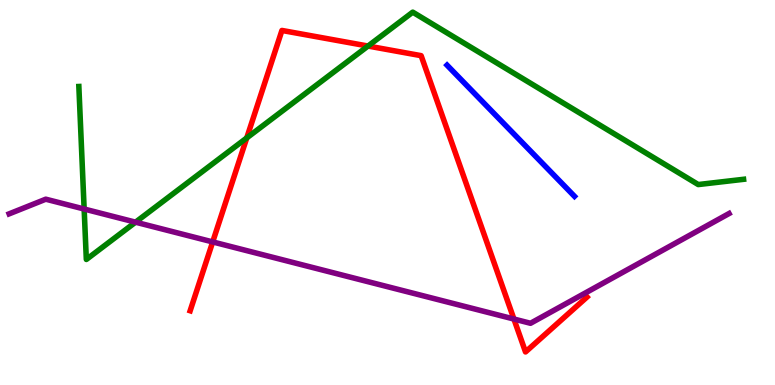[{'lines': ['blue', 'red'], 'intersections': []}, {'lines': ['green', 'red'], 'intersections': [{'x': 3.18, 'y': 6.42}, {'x': 4.75, 'y': 8.8}]}, {'lines': ['purple', 'red'], 'intersections': [{'x': 2.74, 'y': 3.72}, {'x': 6.63, 'y': 1.71}]}, {'lines': ['blue', 'green'], 'intersections': []}, {'lines': ['blue', 'purple'], 'intersections': []}, {'lines': ['green', 'purple'], 'intersections': [{'x': 1.09, 'y': 4.57}, {'x': 1.75, 'y': 4.23}]}]